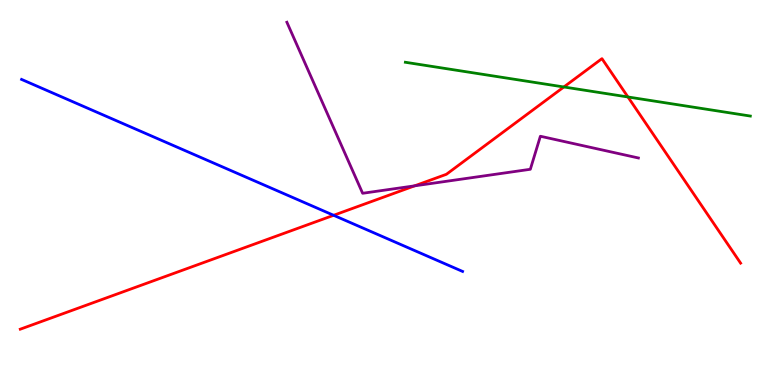[{'lines': ['blue', 'red'], 'intersections': [{'x': 4.3, 'y': 4.41}]}, {'lines': ['green', 'red'], 'intersections': [{'x': 7.28, 'y': 7.74}, {'x': 8.1, 'y': 7.48}]}, {'lines': ['purple', 'red'], 'intersections': [{'x': 5.35, 'y': 5.17}]}, {'lines': ['blue', 'green'], 'intersections': []}, {'lines': ['blue', 'purple'], 'intersections': []}, {'lines': ['green', 'purple'], 'intersections': []}]